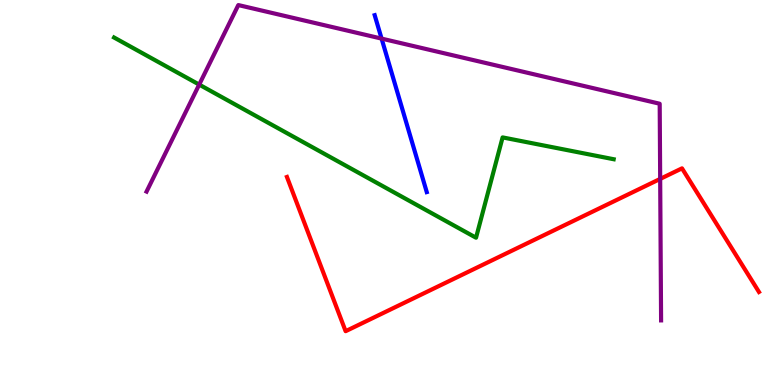[{'lines': ['blue', 'red'], 'intersections': []}, {'lines': ['green', 'red'], 'intersections': []}, {'lines': ['purple', 'red'], 'intersections': [{'x': 8.52, 'y': 5.35}]}, {'lines': ['blue', 'green'], 'intersections': []}, {'lines': ['blue', 'purple'], 'intersections': [{'x': 4.92, 'y': 9.0}]}, {'lines': ['green', 'purple'], 'intersections': [{'x': 2.57, 'y': 7.8}]}]